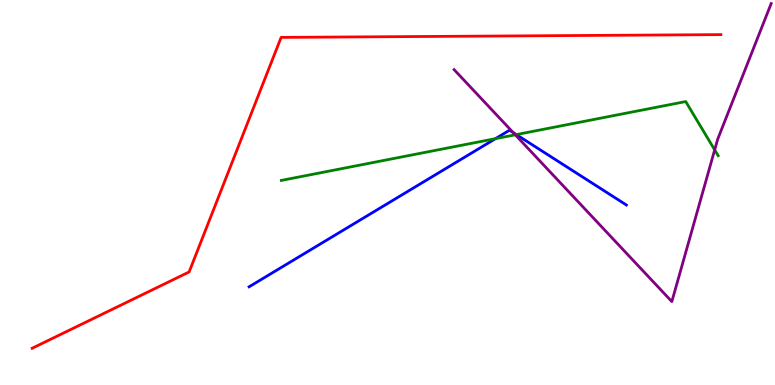[{'lines': ['blue', 'red'], 'intersections': []}, {'lines': ['green', 'red'], 'intersections': []}, {'lines': ['purple', 'red'], 'intersections': []}, {'lines': ['blue', 'green'], 'intersections': [{'x': 6.39, 'y': 6.4}, {'x': 6.66, 'y': 6.5}]}, {'lines': ['blue', 'purple'], 'intersections': [{'x': 6.62, 'y': 6.56}]}, {'lines': ['green', 'purple'], 'intersections': [{'x': 6.65, 'y': 6.5}, {'x': 9.22, 'y': 6.11}]}]